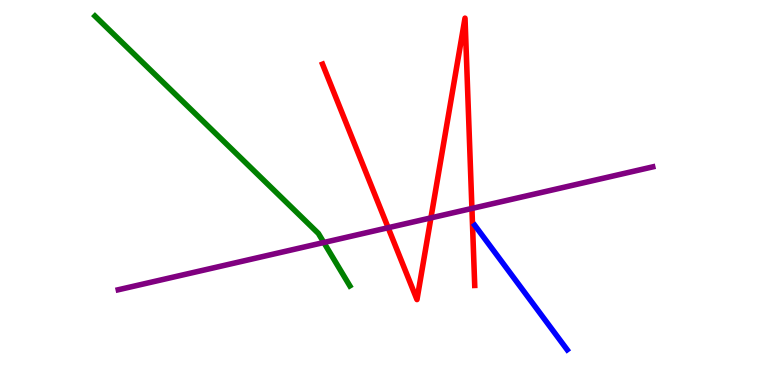[{'lines': ['blue', 'red'], 'intersections': []}, {'lines': ['green', 'red'], 'intersections': []}, {'lines': ['purple', 'red'], 'intersections': [{'x': 5.01, 'y': 4.09}, {'x': 5.56, 'y': 4.34}, {'x': 6.09, 'y': 4.59}]}, {'lines': ['blue', 'green'], 'intersections': []}, {'lines': ['blue', 'purple'], 'intersections': []}, {'lines': ['green', 'purple'], 'intersections': [{'x': 4.18, 'y': 3.7}]}]